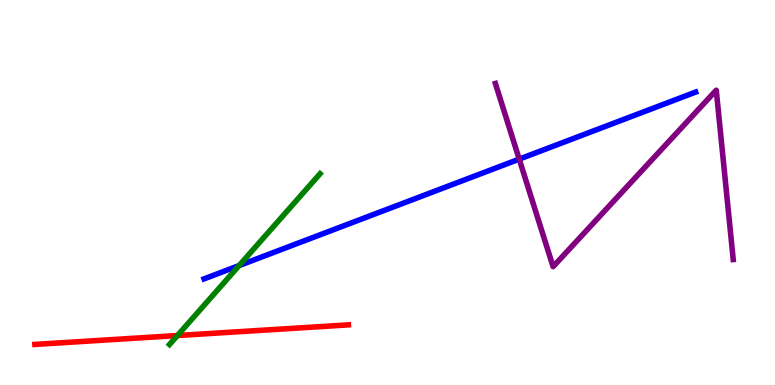[{'lines': ['blue', 'red'], 'intersections': []}, {'lines': ['green', 'red'], 'intersections': [{'x': 2.29, 'y': 1.28}]}, {'lines': ['purple', 'red'], 'intersections': []}, {'lines': ['blue', 'green'], 'intersections': [{'x': 3.09, 'y': 3.1}]}, {'lines': ['blue', 'purple'], 'intersections': [{'x': 6.7, 'y': 5.87}]}, {'lines': ['green', 'purple'], 'intersections': []}]